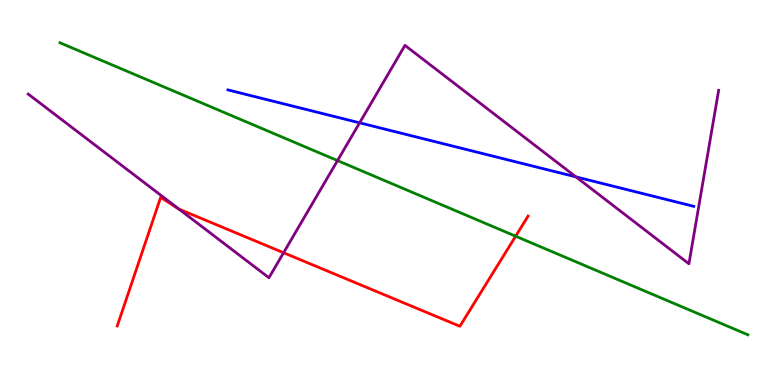[{'lines': ['blue', 'red'], 'intersections': []}, {'lines': ['green', 'red'], 'intersections': [{'x': 6.65, 'y': 3.86}]}, {'lines': ['purple', 'red'], 'intersections': [{'x': 2.31, 'y': 4.57}, {'x': 3.66, 'y': 3.44}]}, {'lines': ['blue', 'green'], 'intersections': []}, {'lines': ['blue', 'purple'], 'intersections': [{'x': 4.64, 'y': 6.81}, {'x': 7.43, 'y': 5.41}]}, {'lines': ['green', 'purple'], 'intersections': [{'x': 4.36, 'y': 5.83}]}]